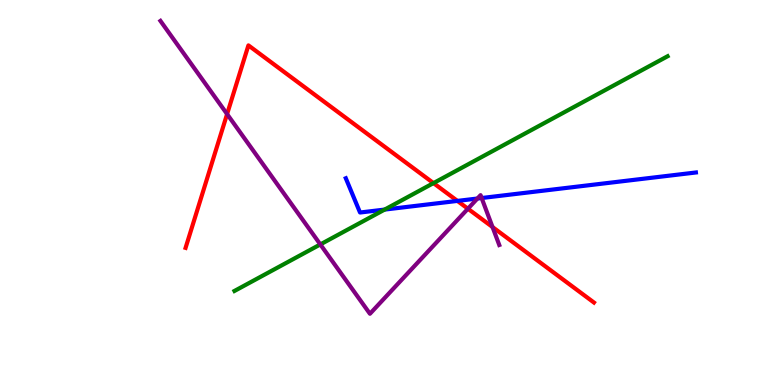[{'lines': ['blue', 'red'], 'intersections': [{'x': 5.9, 'y': 4.78}]}, {'lines': ['green', 'red'], 'intersections': [{'x': 5.59, 'y': 5.24}]}, {'lines': ['purple', 'red'], 'intersections': [{'x': 2.93, 'y': 7.04}, {'x': 6.04, 'y': 4.58}, {'x': 6.36, 'y': 4.1}]}, {'lines': ['blue', 'green'], 'intersections': [{'x': 4.96, 'y': 4.56}]}, {'lines': ['blue', 'purple'], 'intersections': [{'x': 6.16, 'y': 4.84}, {'x': 6.21, 'y': 4.86}]}, {'lines': ['green', 'purple'], 'intersections': [{'x': 4.13, 'y': 3.65}]}]